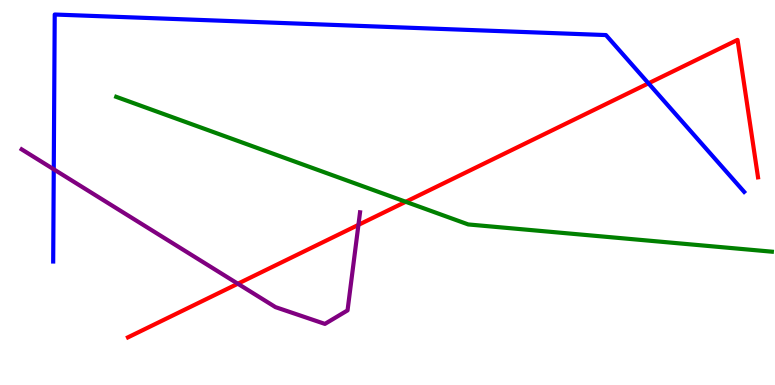[{'lines': ['blue', 'red'], 'intersections': [{'x': 8.37, 'y': 7.84}]}, {'lines': ['green', 'red'], 'intersections': [{'x': 5.24, 'y': 4.76}]}, {'lines': ['purple', 'red'], 'intersections': [{'x': 3.07, 'y': 2.63}, {'x': 4.63, 'y': 4.16}]}, {'lines': ['blue', 'green'], 'intersections': []}, {'lines': ['blue', 'purple'], 'intersections': [{'x': 0.694, 'y': 5.6}]}, {'lines': ['green', 'purple'], 'intersections': []}]